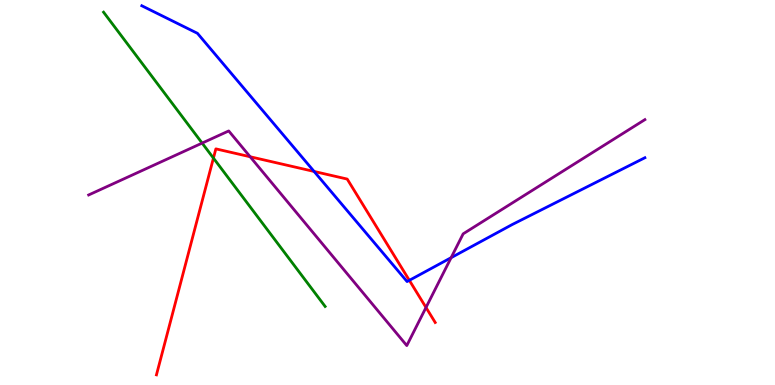[{'lines': ['blue', 'red'], 'intersections': [{'x': 4.05, 'y': 5.55}, {'x': 5.28, 'y': 2.72}]}, {'lines': ['green', 'red'], 'intersections': [{'x': 2.75, 'y': 5.89}]}, {'lines': ['purple', 'red'], 'intersections': [{'x': 3.23, 'y': 5.93}, {'x': 5.5, 'y': 2.01}]}, {'lines': ['blue', 'green'], 'intersections': []}, {'lines': ['blue', 'purple'], 'intersections': [{'x': 5.82, 'y': 3.31}]}, {'lines': ['green', 'purple'], 'intersections': [{'x': 2.61, 'y': 6.28}]}]